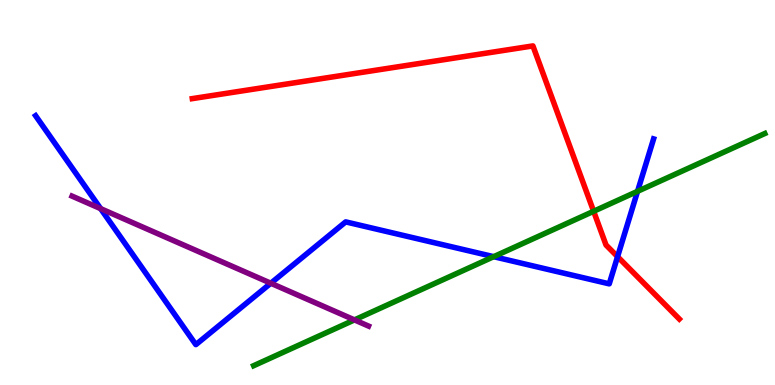[{'lines': ['blue', 'red'], 'intersections': [{'x': 7.97, 'y': 3.33}]}, {'lines': ['green', 'red'], 'intersections': [{'x': 7.66, 'y': 4.51}]}, {'lines': ['purple', 'red'], 'intersections': []}, {'lines': ['blue', 'green'], 'intersections': [{'x': 6.37, 'y': 3.33}, {'x': 8.23, 'y': 5.03}]}, {'lines': ['blue', 'purple'], 'intersections': [{'x': 1.3, 'y': 4.58}, {'x': 3.49, 'y': 2.64}]}, {'lines': ['green', 'purple'], 'intersections': [{'x': 4.57, 'y': 1.69}]}]